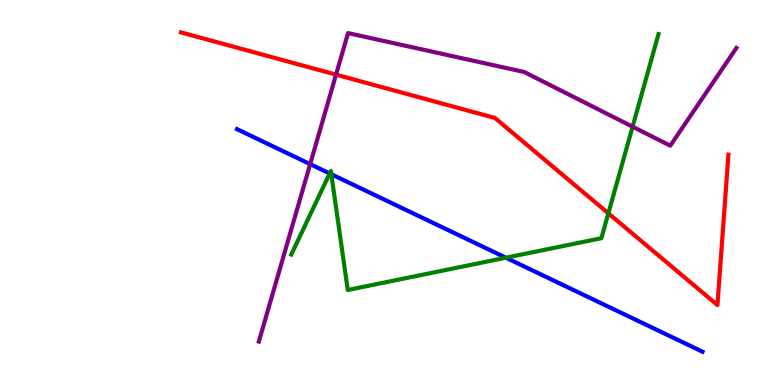[{'lines': ['blue', 'red'], 'intersections': []}, {'lines': ['green', 'red'], 'intersections': [{'x': 7.85, 'y': 4.46}]}, {'lines': ['purple', 'red'], 'intersections': [{'x': 4.34, 'y': 8.06}]}, {'lines': ['blue', 'green'], 'intersections': [{'x': 4.25, 'y': 5.49}, {'x': 4.28, 'y': 5.47}, {'x': 6.53, 'y': 3.31}]}, {'lines': ['blue', 'purple'], 'intersections': [{'x': 4.0, 'y': 5.74}]}, {'lines': ['green', 'purple'], 'intersections': [{'x': 8.16, 'y': 6.71}]}]